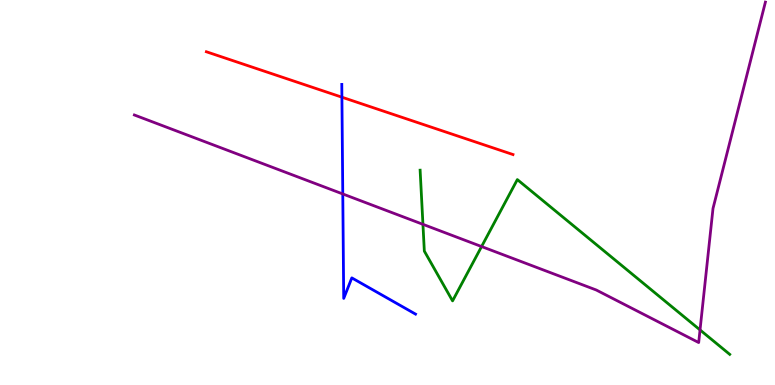[{'lines': ['blue', 'red'], 'intersections': [{'x': 4.41, 'y': 7.48}]}, {'lines': ['green', 'red'], 'intersections': []}, {'lines': ['purple', 'red'], 'intersections': []}, {'lines': ['blue', 'green'], 'intersections': []}, {'lines': ['blue', 'purple'], 'intersections': [{'x': 4.42, 'y': 4.96}]}, {'lines': ['green', 'purple'], 'intersections': [{'x': 5.46, 'y': 4.17}, {'x': 6.21, 'y': 3.6}, {'x': 9.03, 'y': 1.43}]}]